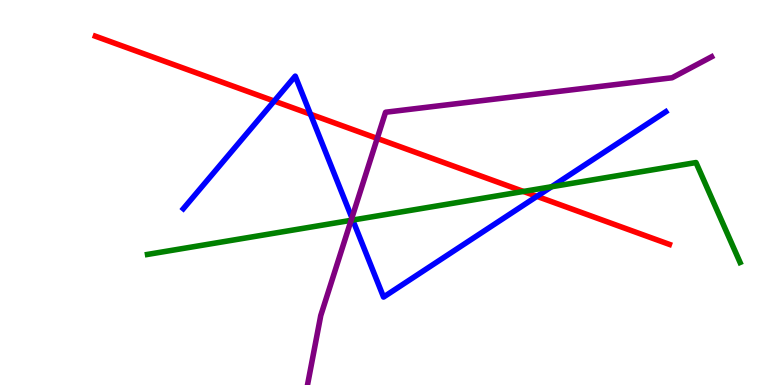[{'lines': ['blue', 'red'], 'intersections': [{'x': 3.54, 'y': 7.38}, {'x': 4.01, 'y': 7.03}, {'x': 6.93, 'y': 4.9}]}, {'lines': ['green', 'red'], 'intersections': [{'x': 6.75, 'y': 5.03}]}, {'lines': ['purple', 'red'], 'intersections': [{'x': 4.87, 'y': 6.4}]}, {'lines': ['blue', 'green'], 'intersections': [{'x': 4.55, 'y': 4.28}, {'x': 7.12, 'y': 5.15}]}, {'lines': ['blue', 'purple'], 'intersections': [{'x': 4.54, 'y': 4.34}]}, {'lines': ['green', 'purple'], 'intersections': [{'x': 4.53, 'y': 4.28}]}]